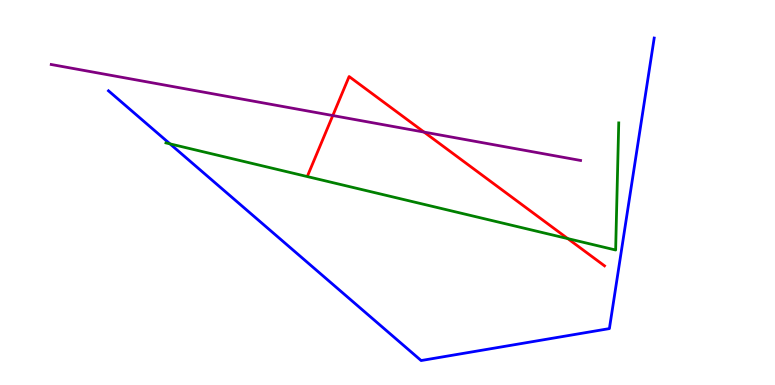[{'lines': ['blue', 'red'], 'intersections': []}, {'lines': ['green', 'red'], 'intersections': [{'x': 7.33, 'y': 3.8}]}, {'lines': ['purple', 'red'], 'intersections': [{'x': 4.29, 'y': 7.0}, {'x': 5.47, 'y': 6.57}]}, {'lines': ['blue', 'green'], 'intersections': [{'x': 2.19, 'y': 6.26}]}, {'lines': ['blue', 'purple'], 'intersections': []}, {'lines': ['green', 'purple'], 'intersections': []}]